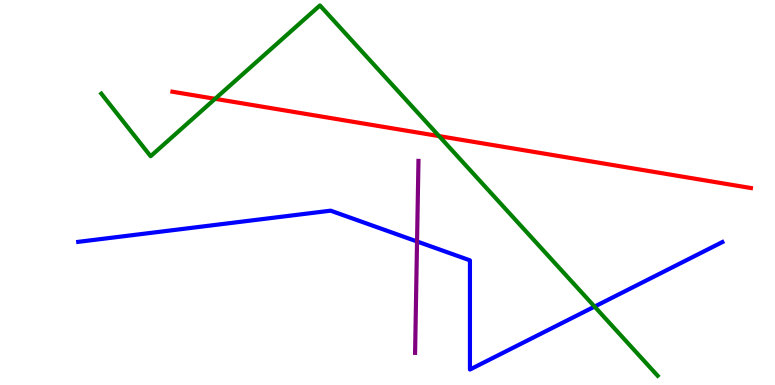[{'lines': ['blue', 'red'], 'intersections': []}, {'lines': ['green', 'red'], 'intersections': [{'x': 2.78, 'y': 7.43}, {'x': 5.67, 'y': 6.46}]}, {'lines': ['purple', 'red'], 'intersections': []}, {'lines': ['blue', 'green'], 'intersections': [{'x': 7.67, 'y': 2.04}]}, {'lines': ['blue', 'purple'], 'intersections': [{'x': 5.38, 'y': 3.73}]}, {'lines': ['green', 'purple'], 'intersections': []}]